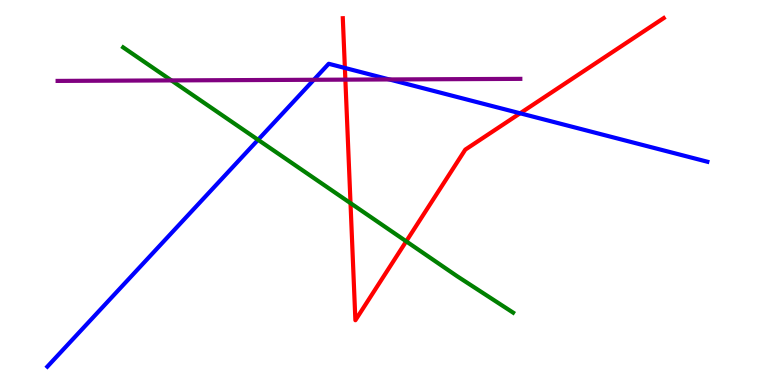[{'lines': ['blue', 'red'], 'intersections': [{'x': 4.45, 'y': 8.24}, {'x': 6.71, 'y': 7.06}]}, {'lines': ['green', 'red'], 'intersections': [{'x': 4.52, 'y': 4.72}, {'x': 5.24, 'y': 3.73}]}, {'lines': ['purple', 'red'], 'intersections': [{'x': 4.46, 'y': 7.93}]}, {'lines': ['blue', 'green'], 'intersections': [{'x': 3.33, 'y': 6.37}]}, {'lines': ['blue', 'purple'], 'intersections': [{'x': 4.05, 'y': 7.93}, {'x': 5.02, 'y': 7.94}]}, {'lines': ['green', 'purple'], 'intersections': [{'x': 2.21, 'y': 7.91}]}]